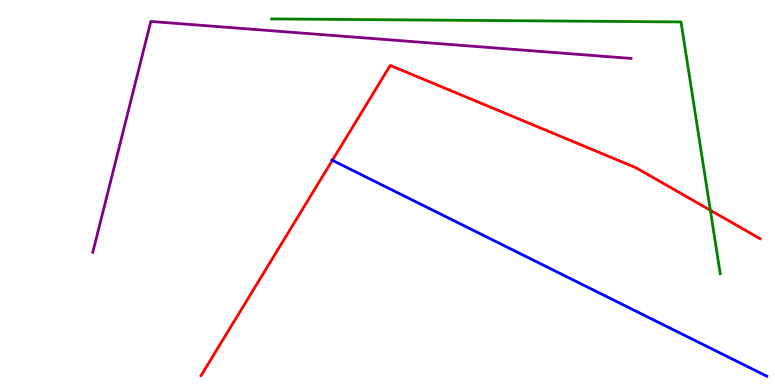[{'lines': ['blue', 'red'], 'intersections': [{'x': 4.29, 'y': 5.84}]}, {'lines': ['green', 'red'], 'intersections': [{'x': 9.17, 'y': 4.54}]}, {'lines': ['purple', 'red'], 'intersections': []}, {'lines': ['blue', 'green'], 'intersections': []}, {'lines': ['blue', 'purple'], 'intersections': []}, {'lines': ['green', 'purple'], 'intersections': []}]